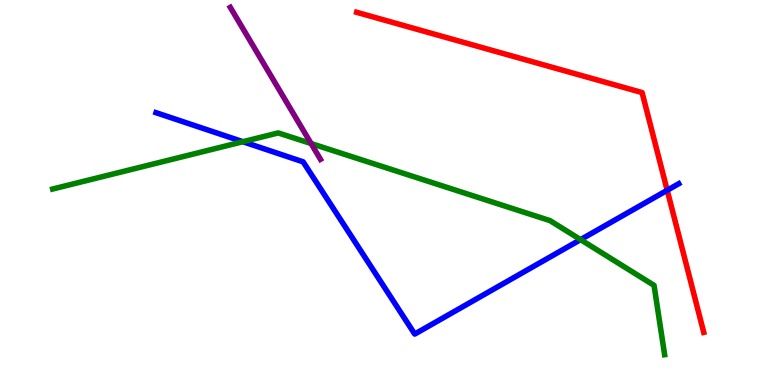[{'lines': ['blue', 'red'], 'intersections': [{'x': 8.61, 'y': 5.06}]}, {'lines': ['green', 'red'], 'intersections': []}, {'lines': ['purple', 'red'], 'intersections': []}, {'lines': ['blue', 'green'], 'intersections': [{'x': 3.13, 'y': 6.32}, {'x': 7.49, 'y': 3.78}]}, {'lines': ['blue', 'purple'], 'intersections': []}, {'lines': ['green', 'purple'], 'intersections': [{'x': 4.01, 'y': 6.27}]}]